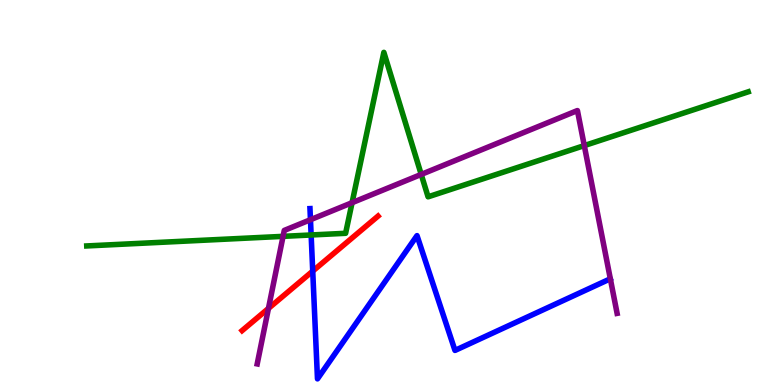[{'lines': ['blue', 'red'], 'intersections': [{'x': 4.04, 'y': 2.96}]}, {'lines': ['green', 'red'], 'intersections': []}, {'lines': ['purple', 'red'], 'intersections': [{'x': 3.46, 'y': 1.99}]}, {'lines': ['blue', 'green'], 'intersections': [{'x': 4.01, 'y': 3.9}]}, {'lines': ['blue', 'purple'], 'intersections': [{'x': 4.01, 'y': 4.29}]}, {'lines': ['green', 'purple'], 'intersections': [{'x': 3.65, 'y': 3.86}, {'x': 4.54, 'y': 4.74}, {'x': 5.44, 'y': 5.47}, {'x': 7.54, 'y': 6.22}]}]